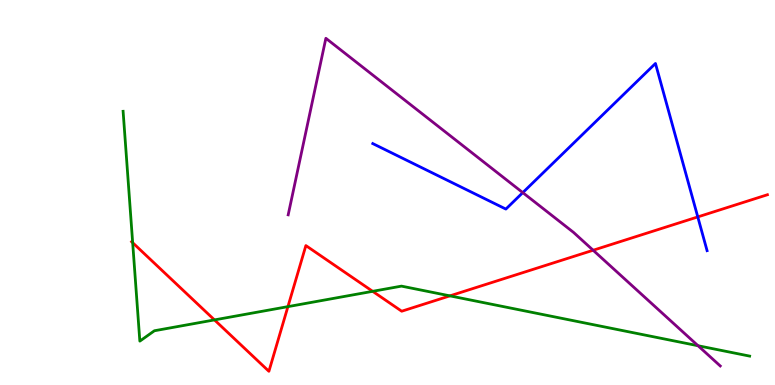[{'lines': ['blue', 'red'], 'intersections': [{'x': 9.0, 'y': 4.37}]}, {'lines': ['green', 'red'], 'intersections': [{'x': 1.71, 'y': 3.7}, {'x': 2.77, 'y': 1.69}, {'x': 3.72, 'y': 2.04}, {'x': 4.81, 'y': 2.43}, {'x': 5.81, 'y': 2.32}]}, {'lines': ['purple', 'red'], 'intersections': [{'x': 7.65, 'y': 3.5}]}, {'lines': ['blue', 'green'], 'intersections': []}, {'lines': ['blue', 'purple'], 'intersections': [{'x': 6.75, 'y': 5.0}]}, {'lines': ['green', 'purple'], 'intersections': [{'x': 9.01, 'y': 1.02}]}]